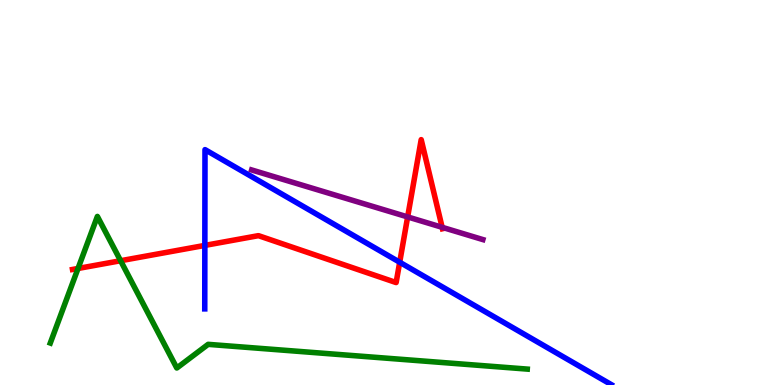[{'lines': ['blue', 'red'], 'intersections': [{'x': 2.64, 'y': 3.63}, {'x': 5.16, 'y': 3.19}]}, {'lines': ['green', 'red'], 'intersections': [{'x': 1.01, 'y': 3.03}, {'x': 1.56, 'y': 3.23}]}, {'lines': ['purple', 'red'], 'intersections': [{'x': 5.26, 'y': 4.37}, {'x': 5.71, 'y': 4.1}]}, {'lines': ['blue', 'green'], 'intersections': []}, {'lines': ['blue', 'purple'], 'intersections': []}, {'lines': ['green', 'purple'], 'intersections': []}]